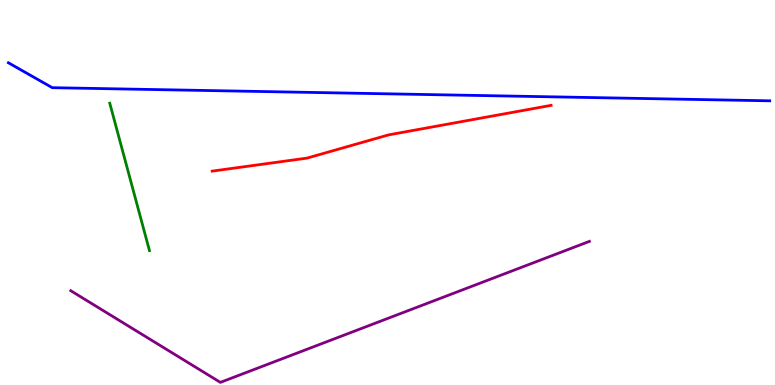[{'lines': ['blue', 'red'], 'intersections': []}, {'lines': ['green', 'red'], 'intersections': []}, {'lines': ['purple', 'red'], 'intersections': []}, {'lines': ['blue', 'green'], 'intersections': []}, {'lines': ['blue', 'purple'], 'intersections': []}, {'lines': ['green', 'purple'], 'intersections': []}]